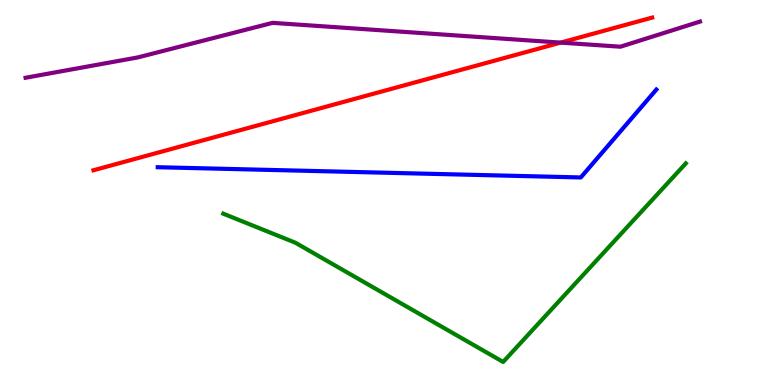[{'lines': ['blue', 'red'], 'intersections': []}, {'lines': ['green', 'red'], 'intersections': []}, {'lines': ['purple', 'red'], 'intersections': [{'x': 7.23, 'y': 8.89}]}, {'lines': ['blue', 'green'], 'intersections': []}, {'lines': ['blue', 'purple'], 'intersections': []}, {'lines': ['green', 'purple'], 'intersections': []}]